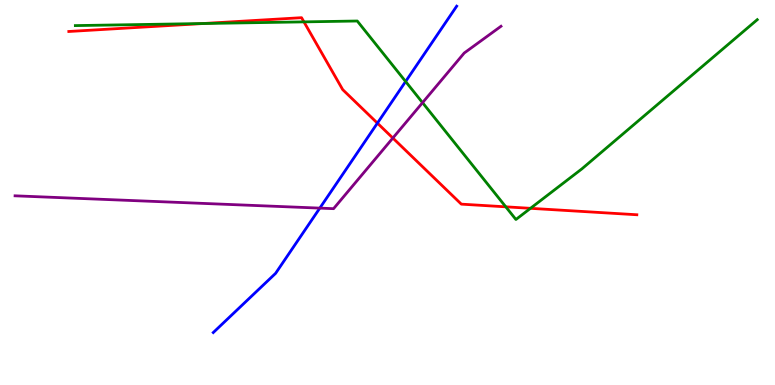[{'lines': ['blue', 'red'], 'intersections': [{'x': 4.87, 'y': 6.8}]}, {'lines': ['green', 'red'], 'intersections': [{'x': 2.62, 'y': 9.39}, {'x': 3.92, 'y': 9.43}, {'x': 6.53, 'y': 4.63}, {'x': 6.84, 'y': 4.59}]}, {'lines': ['purple', 'red'], 'intersections': [{'x': 5.07, 'y': 6.41}]}, {'lines': ['blue', 'green'], 'intersections': [{'x': 5.23, 'y': 7.88}]}, {'lines': ['blue', 'purple'], 'intersections': [{'x': 4.13, 'y': 4.59}]}, {'lines': ['green', 'purple'], 'intersections': [{'x': 5.45, 'y': 7.33}]}]